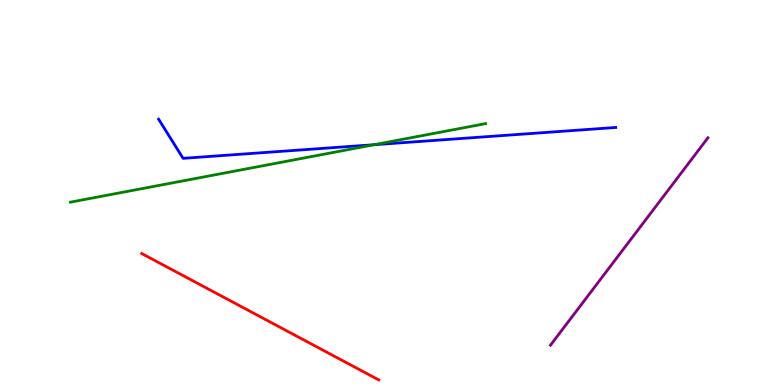[{'lines': ['blue', 'red'], 'intersections': []}, {'lines': ['green', 'red'], 'intersections': []}, {'lines': ['purple', 'red'], 'intersections': []}, {'lines': ['blue', 'green'], 'intersections': [{'x': 4.83, 'y': 6.24}]}, {'lines': ['blue', 'purple'], 'intersections': []}, {'lines': ['green', 'purple'], 'intersections': []}]